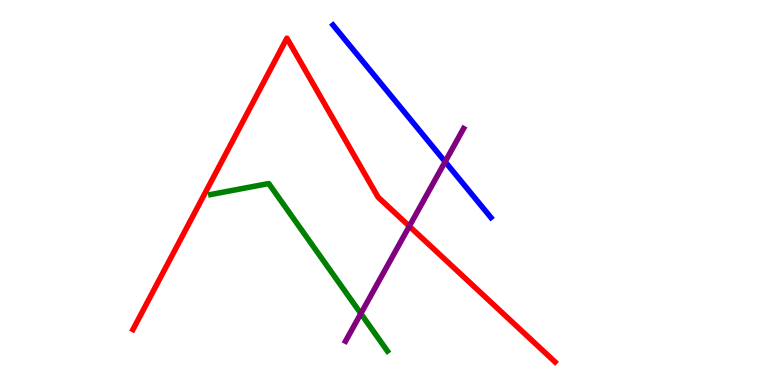[{'lines': ['blue', 'red'], 'intersections': []}, {'lines': ['green', 'red'], 'intersections': []}, {'lines': ['purple', 'red'], 'intersections': [{'x': 5.28, 'y': 4.12}]}, {'lines': ['blue', 'green'], 'intersections': []}, {'lines': ['blue', 'purple'], 'intersections': [{'x': 5.74, 'y': 5.8}]}, {'lines': ['green', 'purple'], 'intersections': [{'x': 4.66, 'y': 1.86}]}]